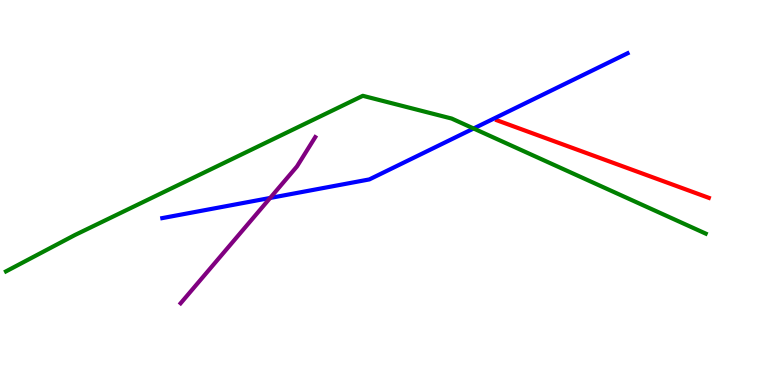[{'lines': ['blue', 'red'], 'intersections': []}, {'lines': ['green', 'red'], 'intersections': []}, {'lines': ['purple', 'red'], 'intersections': []}, {'lines': ['blue', 'green'], 'intersections': [{'x': 6.11, 'y': 6.66}]}, {'lines': ['blue', 'purple'], 'intersections': [{'x': 3.49, 'y': 4.86}]}, {'lines': ['green', 'purple'], 'intersections': []}]